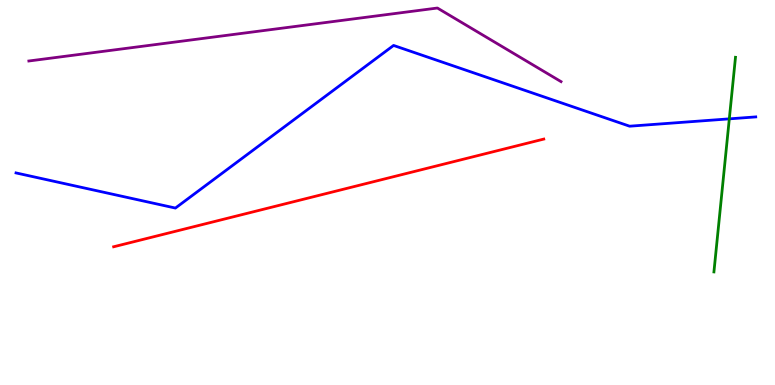[{'lines': ['blue', 'red'], 'intersections': []}, {'lines': ['green', 'red'], 'intersections': []}, {'lines': ['purple', 'red'], 'intersections': []}, {'lines': ['blue', 'green'], 'intersections': [{'x': 9.41, 'y': 6.91}]}, {'lines': ['blue', 'purple'], 'intersections': []}, {'lines': ['green', 'purple'], 'intersections': []}]